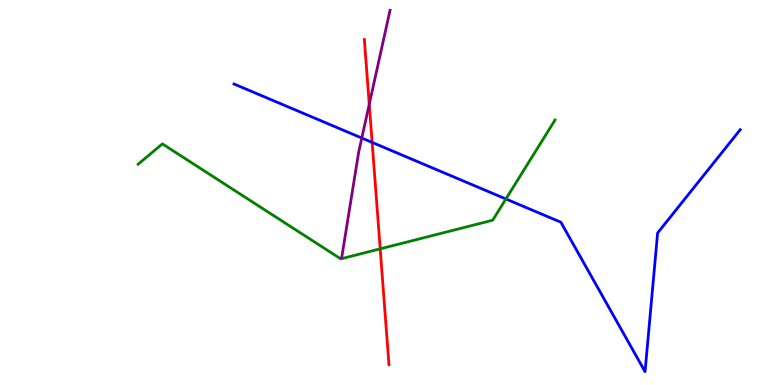[{'lines': ['blue', 'red'], 'intersections': [{'x': 4.8, 'y': 6.3}]}, {'lines': ['green', 'red'], 'intersections': [{'x': 4.91, 'y': 3.54}]}, {'lines': ['purple', 'red'], 'intersections': [{'x': 4.76, 'y': 7.29}]}, {'lines': ['blue', 'green'], 'intersections': [{'x': 6.53, 'y': 4.83}]}, {'lines': ['blue', 'purple'], 'intersections': [{'x': 4.67, 'y': 6.41}]}, {'lines': ['green', 'purple'], 'intersections': []}]